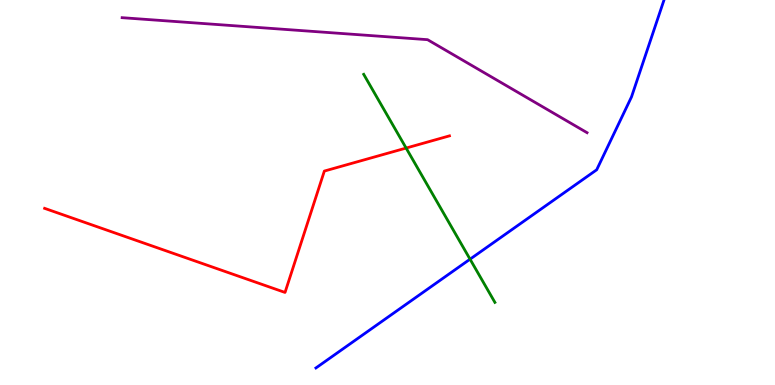[{'lines': ['blue', 'red'], 'intersections': []}, {'lines': ['green', 'red'], 'intersections': [{'x': 5.24, 'y': 6.15}]}, {'lines': ['purple', 'red'], 'intersections': []}, {'lines': ['blue', 'green'], 'intersections': [{'x': 6.07, 'y': 3.27}]}, {'lines': ['blue', 'purple'], 'intersections': []}, {'lines': ['green', 'purple'], 'intersections': []}]